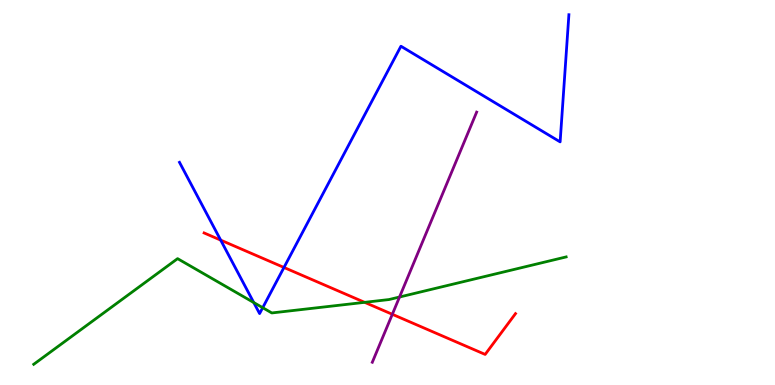[{'lines': ['blue', 'red'], 'intersections': [{'x': 2.85, 'y': 3.76}, {'x': 3.66, 'y': 3.05}]}, {'lines': ['green', 'red'], 'intersections': [{'x': 4.71, 'y': 2.15}]}, {'lines': ['purple', 'red'], 'intersections': [{'x': 5.06, 'y': 1.84}]}, {'lines': ['blue', 'green'], 'intersections': [{'x': 3.27, 'y': 2.14}, {'x': 3.39, 'y': 2.01}]}, {'lines': ['blue', 'purple'], 'intersections': []}, {'lines': ['green', 'purple'], 'intersections': [{'x': 5.16, 'y': 2.29}]}]